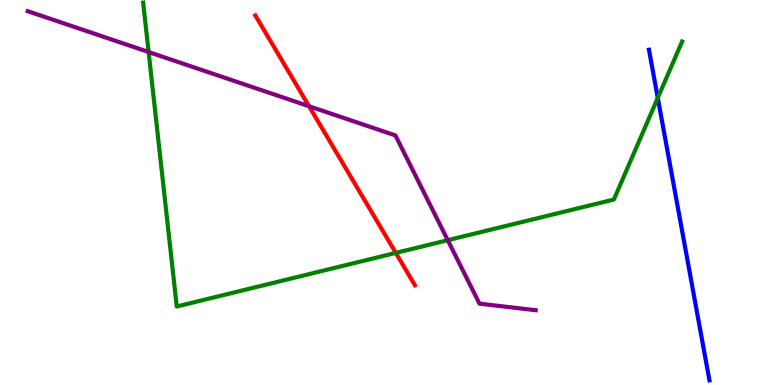[{'lines': ['blue', 'red'], 'intersections': []}, {'lines': ['green', 'red'], 'intersections': [{'x': 5.11, 'y': 3.43}]}, {'lines': ['purple', 'red'], 'intersections': [{'x': 3.99, 'y': 7.24}]}, {'lines': ['blue', 'green'], 'intersections': [{'x': 8.49, 'y': 7.46}]}, {'lines': ['blue', 'purple'], 'intersections': []}, {'lines': ['green', 'purple'], 'intersections': [{'x': 1.92, 'y': 8.65}, {'x': 5.78, 'y': 3.76}]}]